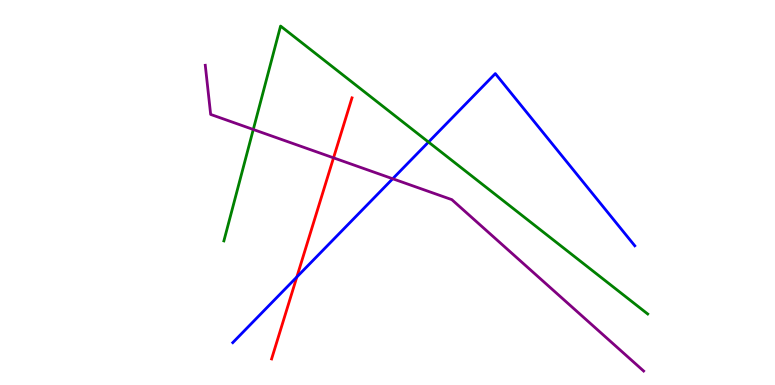[{'lines': ['blue', 'red'], 'intersections': [{'x': 3.83, 'y': 2.81}]}, {'lines': ['green', 'red'], 'intersections': []}, {'lines': ['purple', 'red'], 'intersections': [{'x': 4.3, 'y': 5.9}]}, {'lines': ['blue', 'green'], 'intersections': [{'x': 5.53, 'y': 6.31}]}, {'lines': ['blue', 'purple'], 'intersections': [{'x': 5.07, 'y': 5.36}]}, {'lines': ['green', 'purple'], 'intersections': [{'x': 3.27, 'y': 6.64}]}]